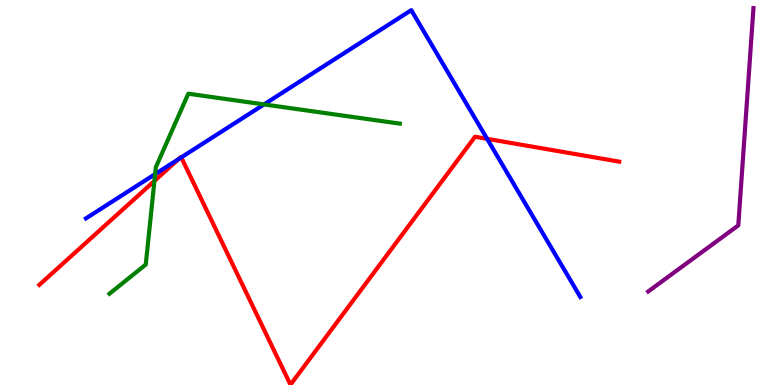[{'lines': ['blue', 'red'], 'intersections': [{'x': 2.31, 'y': 5.87}, {'x': 2.34, 'y': 5.91}, {'x': 6.29, 'y': 6.39}]}, {'lines': ['green', 'red'], 'intersections': [{'x': 1.99, 'y': 5.3}]}, {'lines': ['purple', 'red'], 'intersections': []}, {'lines': ['blue', 'green'], 'intersections': [{'x': 2.0, 'y': 5.48}, {'x': 3.41, 'y': 7.29}]}, {'lines': ['blue', 'purple'], 'intersections': []}, {'lines': ['green', 'purple'], 'intersections': []}]